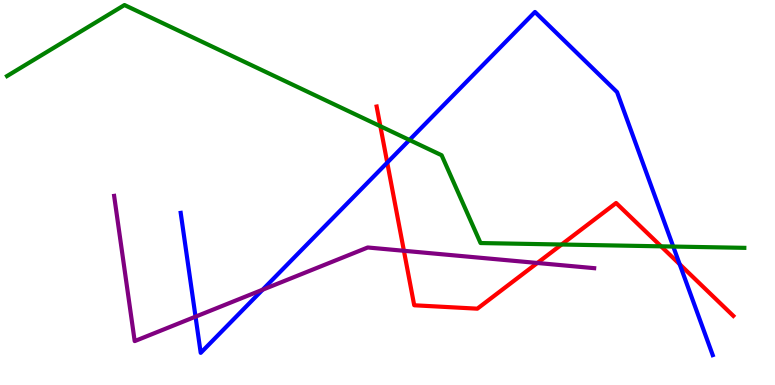[{'lines': ['blue', 'red'], 'intersections': [{'x': 5.0, 'y': 5.78}, {'x': 8.77, 'y': 3.14}]}, {'lines': ['green', 'red'], 'intersections': [{'x': 4.91, 'y': 6.72}, {'x': 7.25, 'y': 3.65}, {'x': 8.53, 'y': 3.6}]}, {'lines': ['purple', 'red'], 'intersections': [{'x': 5.21, 'y': 3.49}, {'x': 6.93, 'y': 3.17}]}, {'lines': ['blue', 'green'], 'intersections': [{'x': 5.28, 'y': 6.36}, {'x': 8.69, 'y': 3.6}]}, {'lines': ['blue', 'purple'], 'intersections': [{'x': 2.52, 'y': 1.78}, {'x': 3.39, 'y': 2.47}]}, {'lines': ['green', 'purple'], 'intersections': []}]